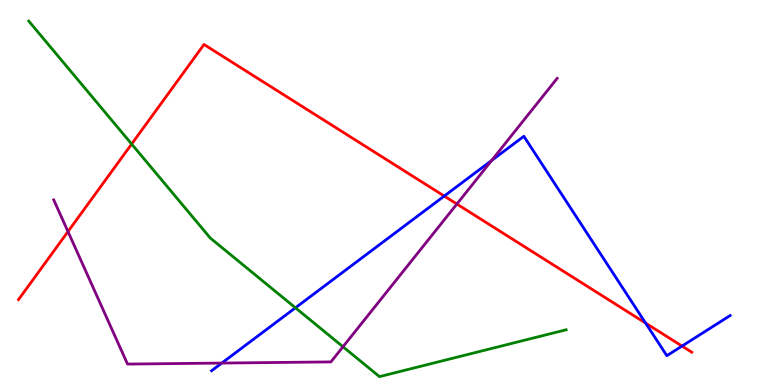[{'lines': ['blue', 'red'], 'intersections': [{'x': 5.73, 'y': 4.91}, {'x': 8.33, 'y': 1.61}, {'x': 8.8, 'y': 1.01}]}, {'lines': ['green', 'red'], 'intersections': [{'x': 1.7, 'y': 6.26}]}, {'lines': ['purple', 'red'], 'intersections': [{'x': 0.877, 'y': 3.98}, {'x': 5.9, 'y': 4.7}]}, {'lines': ['blue', 'green'], 'intersections': [{'x': 3.81, 'y': 2.01}]}, {'lines': ['blue', 'purple'], 'intersections': [{'x': 2.86, 'y': 0.57}, {'x': 6.34, 'y': 5.83}]}, {'lines': ['green', 'purple'], 'intersections': [{'x': 4.43, 'y': 0.993}]}]